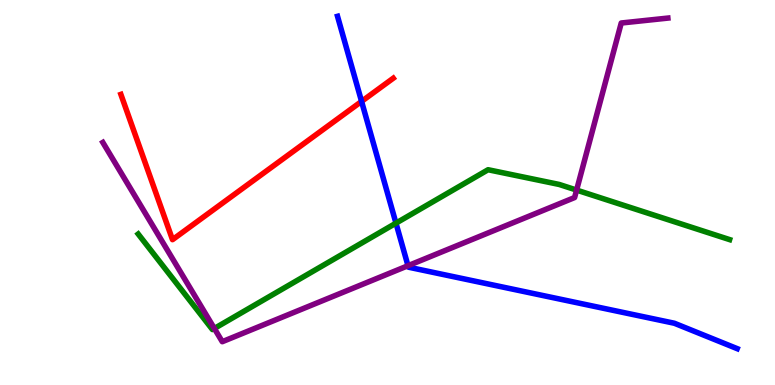[{'lines': ['blue', 'red'], 'intersections': [{'x': 4.67, 'y': 7.37}]}, {'lines': ['green', 'red'], 'intersections': []}, {'lines': ['purple', 'red'], 'intersections': []}, {'lines': ['blue', 'green'], 'intersections': [{'x': 5.11, 'y': 4.2}]}, {'lines': ['blue', 'purple'], 'intersections': [{'x': 5.26, 'y': 3.1}]}, {'lines': ['green', 'purple'], 'intersections': [{'x': 2.77, 'y': 1.47}, {'x': 7.44, 'y': 5.06}]}]